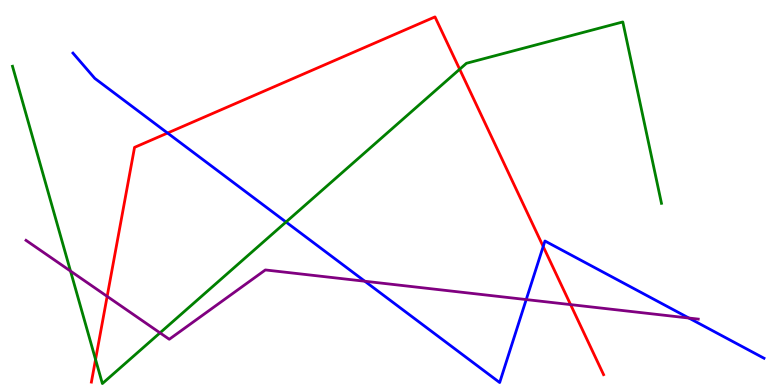[{'lines': ['blue', 'red'], 'intersections': [{'x': 2.16, 'y': 6.54}, {'x': 7.01, 'y': 3.6}]}, {'lines': ['green', 'red'], 'intersections': [{'x': 1.23, 'y': 0.663}, {'x': 5.93, 'y': 8.2}]}, {'lines': ['purple', 'red'], 'intersections': [{'x': 1.38, 'y': 2.3}, {'x': 7.36, 'y': 2.09}]}, {'lines': ['blue', 'green'], 'intersections': [{'x': 3.69, 'y': 4.23}]}, {'lines': ['blue', 'purple'], 'intersections': [{'x': 4.71, 'y': 2.69}, {'x': 6.79, 'y': 2.22}, {'x': 8.89, 'y': 1.74}]}, {'lines': ['green', 'purple'], 'intersections': [{'x': 0.91, 'y': 2.96}, {'x': 2.06, 'y': 1.35}]}]